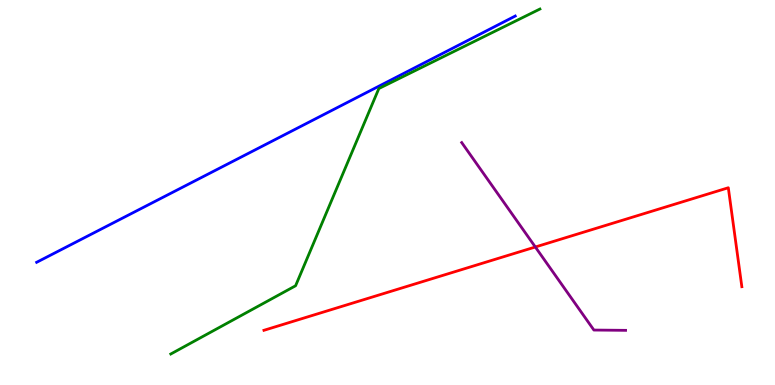[{'lines': ['blue', 'red'], 'intersections': []}, {'lines': ['green', 'red'], 'intersections': []}, {'lines': ['purple', 'red'], 'intersections': [{'x': 6.91, 'y': 3.58}]}, {'lines': ['blue', 'green'], 'intersections': []}, {'lines': ['blue', 'purple'], 'intersections': []}, {'lines': ['green', 'purple'], 'intersections': []}]